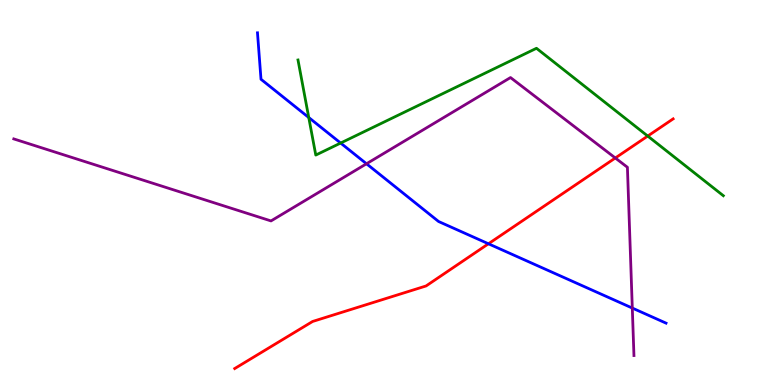[{'lines': ['blue', 'red'], 'intersections': [{'x': 6.3, 'y': 3.67}]}, {'lines': ['green', 'red'], 'intersections': [{'x': 8.36, 'y': 6.47}]}, {'lines': ['purple', 'red'], 'intersections': [{'x': 7.94, 'y': 5.9}]}, {'lines': ['blue', 'green'], 'intersections': [{'x': 3.98, 'y': 6.95}, {'x': 4.4, 'y': 6.28}]}, {'lines': ['blue', 'purple'], 'intersections': [{'x': 4.73, 'y': 5.75}, {'x': 8.16, 'y': 2.0}]}, {'lines': ['green', 'purple'], 'intersections': []}]